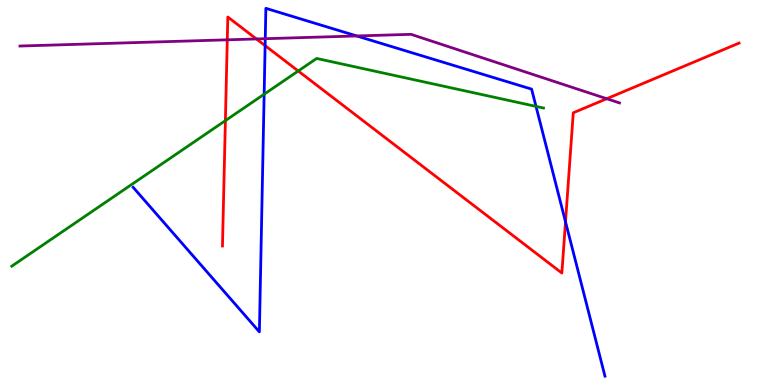[{'lines': ['blue', 'red'], 'intersections': [{'x': 3.42, 'y': 8.81}, {'x': 7.3, 'y': 4.24}]}, {'lines': ['green', 'red'], 'intersections': [{'x': 2.91, 'y': 6.87}, {'x': 3.85, 'y': 8.16}]}, {'lines': ['purple', 'red'], 'intersections': [{'x': 2.93, 'y': 8.97}, {'x': 3.31, 'y': 8.99}, {'x': 7.83, 'y': 7.44}]}, {'lines': ['blue', 'green'], 'intersections': [{'x': 3.41, 'y': 7.55}, {'x': 6.92, 'y': 7.24}]}, {'lines': ['blue', 'purple'], 'intersections': [{'x': 3.42, 'y': 8.99}, {'x': 4.6, 'y': 9.07}]}, {'lines': ['green', 'purple'], 'intersections': []}]